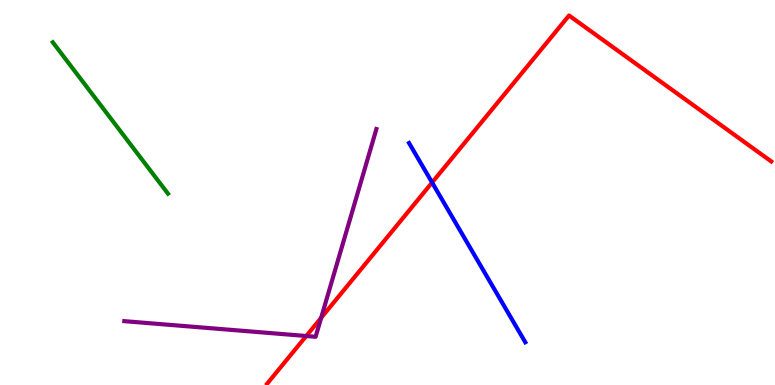[{'lines': ['blue', 'red'], 'intersections': [{'x': 5.58, 'y': 5.26}]}, {'lines': ['green', 'red'], 'intersections': []}, {'lines': ['purple', 'red'], 'intersections': [{'x': 3.95, 'y': 1.27}, {'x': 4.14, 'y': 1.74}]}, {'lines': ['blue', 'green'], 'intersections': []}, {'lines': ['blue', 'purple'], 'intersections': []}, {'lines': ['green', 'purple'], 'intersections': []}]